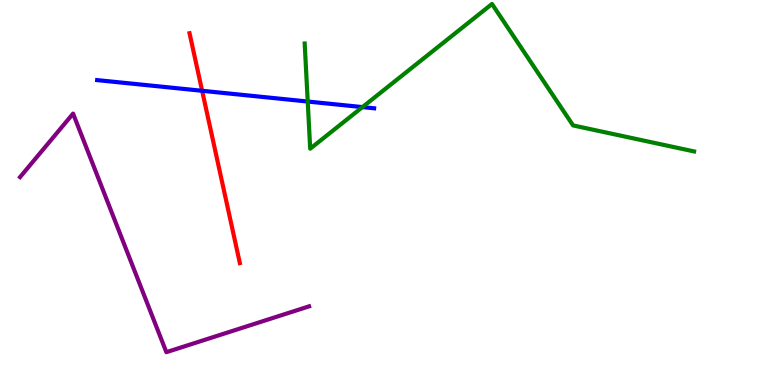[{'lines': ['blue', 'red'], 'intersections': [{'x': 2.61, 'y': 7.64}]}, {'lines': ['green', 'red'], 'intersections': []}, {'lines': ['purple', 'red'], 'intersections': []}, {'lines': ['blue', 'green'], 'intersections': [{'x': 3.97, 'y': 7.36}, {'x': 4.68, 'y': 7.22}]}, {'lines': ['blue', 'purple'], 'intersections': []}, {'lines': ['green', 'purple'], 'intersections': []}]